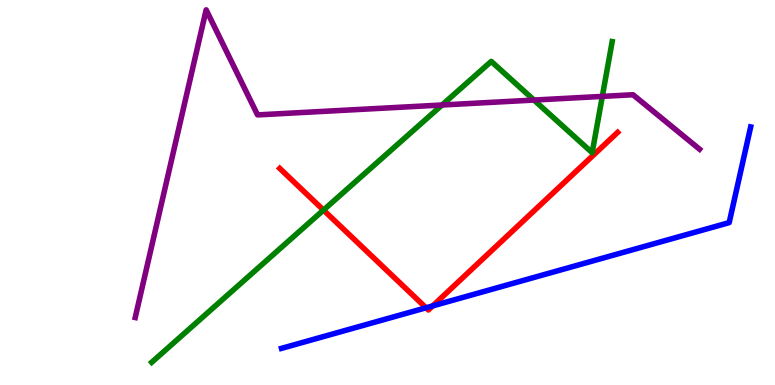[{'lines': ['blue', 'red'], 'intersections': [{'x': 5.5, 'y': 2.01}, {'x': 5.58, 'y': 2.05}]}, {'lines': ['green', 'red'], 'intersections': [{'x': 4.17, 'y': 4.54}]}, {'lines': ['purple', 'red'], 'intersections': []}, {'lines': ['blue', 'green'], 'intersections': []}, {'lines': ['blue', 'purple'], 'intersections': []}, {'lines': ['green', 'purple'], 'intersections': [{'x': 5.7, 'y': 7.27}, {'x': 6.89, 'y': 7.4}, {'x': 7.77, 'y': 7.5}]}]